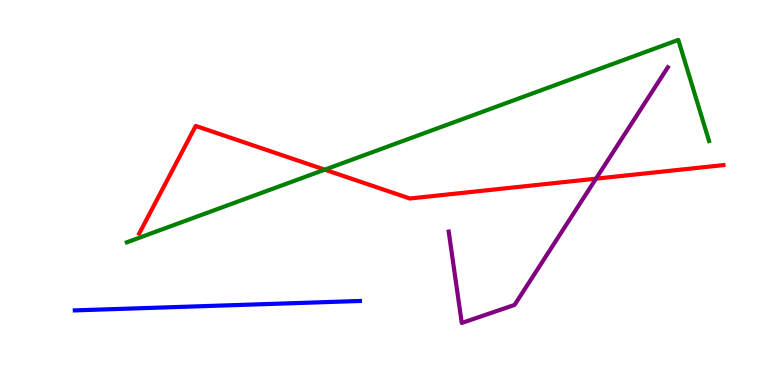[{'lines': ['blue', 'red'], 'intersections': []}, {'lines': ['green', 'red'], 'intersections': [{'x': 4.19, 'y': 5.59}]}, {'lines': ['purple', 'red'], 'intersections': [{'x': 7.69, 'y': 5.36}]}, {'lines': ['blue', 'green'], 'intersections': []}, {'lines': ['blue', 'purple'], 'intersections': []}, {'lines': ['green', 'purple'], 'intersections': []}]